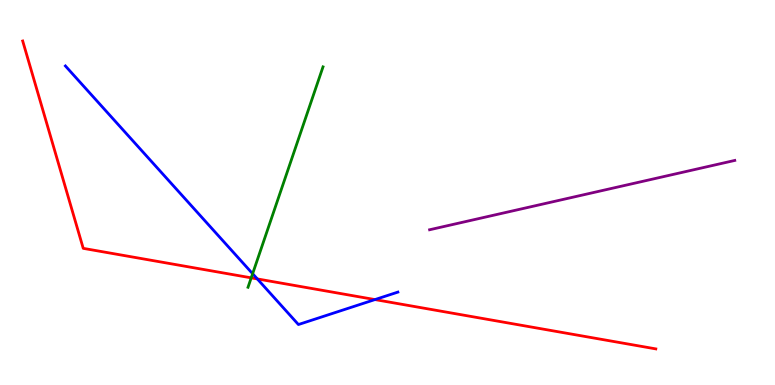[{'lines': ['blue', 'red'], 'intersections': [{'x': 3.32, 'y': 2.76}, {'x': 4.84, 'y': 2.22}]}, {'lines': ['green', 'red'], 'intersections': [{'x': 3.24, 'y': 2.78}]}, {'lines': ['purple', 'red'], 'intersections': []}, {'lines': ['blue', 'green'], 'intersections': [{'x': 3.26, 'y': 2.89}]}, {'lines': ['blue', 'purple'], 'intersections': []}, {'lines': ['green', 'purple'], 'intersections': []}]